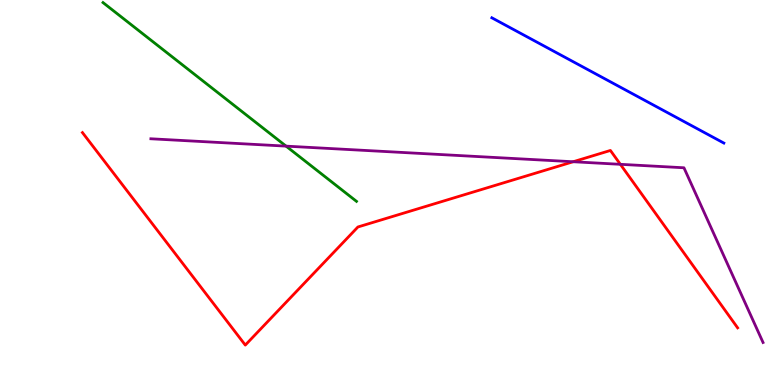[{'lines': ['blue', 'red'], 'intersections': []}, {'lines': ['green', 'red'], 'intersections': []}, {'lines': ['purple', 'red'], 'intersections': [{'x': 7.4, 'y': 5.8}, {'x': 8.0, 'y': 5.73}]}, {'lines': ['blue', 'green'], 'intersections': []}, {'lines': ['blue', 'purple'], 'intersections': []}, {'lines': ['green', 'purple'], 'intersections': [{'x': 3.69, 'y': 6.2}]}]